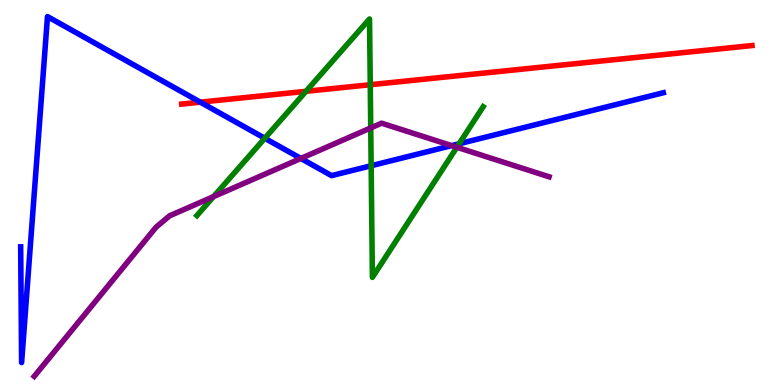[{'lines': ['blue', 'red'], 'intersections': [{'x': 2.58, 'y': 7.35}]}, {'lines': ['green', 'red'], 'intersections': [{'x': 3.95, 'y': 7.63}, {'x': 4.78, 'y': 7.8}]}, {'lines': ['purple', 'red'], 'intersections': []}, {'lines': ['blue', 'green'], 'intersections': [{'x': 3.42, 'y': 6.41}, {'x': 4.79, 'y': 5.7}, {'x': 5.92, 'y': 6.27}]}, {'lines': ['blue', 'purple'], 'intersections': [{'x': 3.88, 'y': 5.88}, {'x': 5.83, 'y': 6.22}]}, {'lines': ['green', 'purple'], 'intersections': [{'x': 2.76, 'y': 4.89}, {'x': 4.78, 'y': 6.68}, {'x': 5.89, 'y': 6.17}]}]